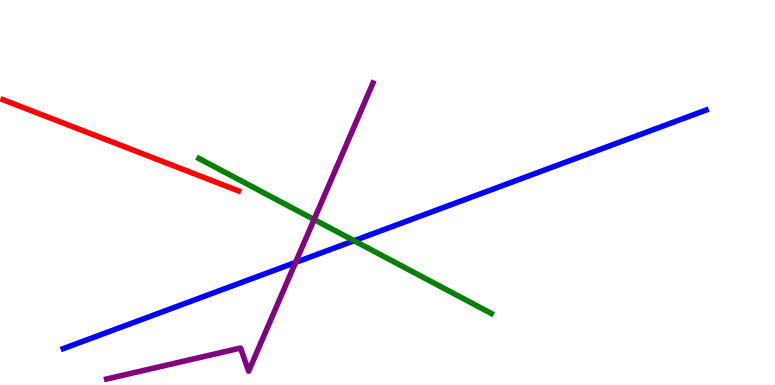[{'lines': ['blue', 'red'], 'intersections': []}, {'lines': ['green', 'red'], 'intersections': []}, {'lines': ['purple', 'red'], 'intersections': []}, {'lines': ['blue', 'green'], 'intersections': [{'x': 4.57, 'y': 3.75}]}, {'lines': ['blue', 'purple'], 'intersections': [{'x': 3.81, 'y': 3.18}]}, {'lines': ['green', 'purple'], 'intersections': [{'x': 4.05, 'y': 4.3}]}]